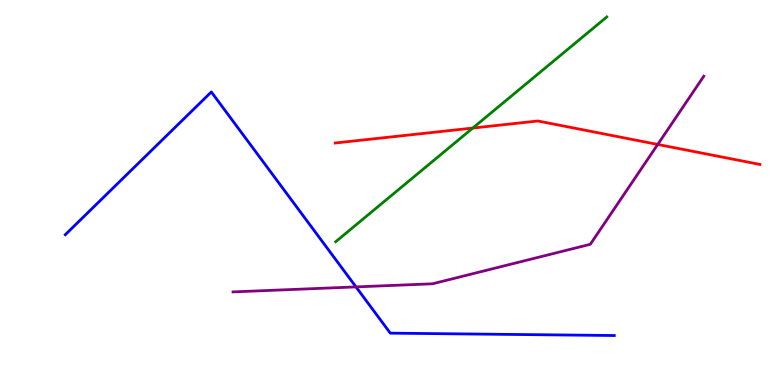[{'lines': ['blue', 'red'], 'intersections': []}, {'lines': ['green', 'red'], 'intersections': [{'x': 6.1, 'y': 6.67}]}, {'lines': ['purple', 'red'], 'intersections': [{'x': 8.49, 'y': 6.25}]}, {'lines': ['blue', 'green'], 'intersections': []}, {'lines': ['blue', 'purple'], 'intersections': [{'x': 4.59, 'y': 2.55}]}, {'lines': ['green', 'purple'], 'intersections': []}]